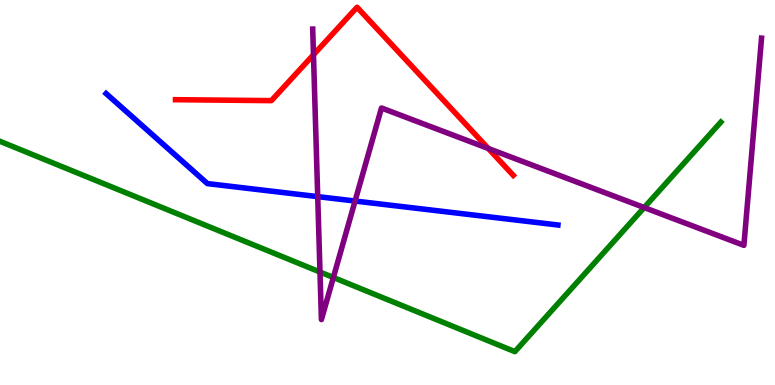[{'lines': ['blue', 'red'], 'intersections': []}, {'lines': ['green', 'red'], 'intersections': []}, {'lines': ['purple', 'red'], 'intersections': [{'x': 4.04, 'y': 8.58}, {'x': 6.3, 'y': 6.14}]}, {'lines': ['blue', 'green'], 'intersections': []}, {'lines': ['blue', 'purple'], 'intersections': [{'x': 4.1, 'y': 4.89}, {'x': 4.58, 'y': 4.78}]}, {'lines': ['green', 'purple'], 'intersections': [{'x': 4.13, 'y': 2.93}, {'x': 4.3, 'y': 2.79}, {'x': 8.31, 'y': 4.61}]}]